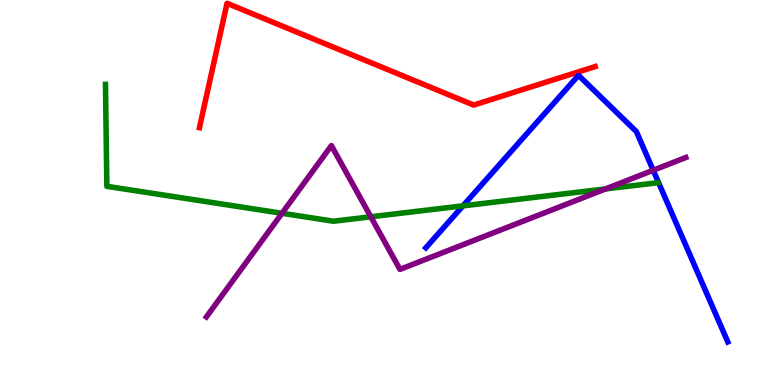[{'lines': ['blue', 'red'], 'intersections': []}, {'lines': ['green', 'red'], 'intersections': []}, {'lines': ['purple', 'red'], 'intersections': []}, {'lines': ['blue', 'green'], 'intersections': [{'x': 5.97, 'y': 4.65}]}, {'lines': ['blue', 'purple'], 'intersections': [{'x': 8.43, 'y': 5.58}]}, {'lines': ['green', 'purple'], 'intersections': [{'x': 3.64, 'y': 4.46}, {'x': 4.78, 'y': 4.37}, {'x': 7.81, 'y': 5.09}]}]